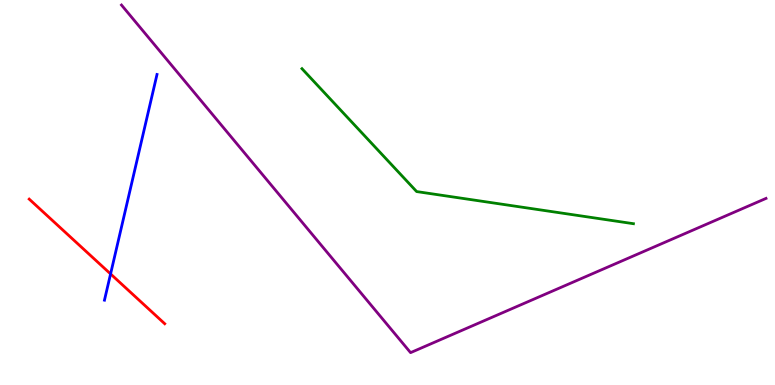[{'lines': ['blue', 'red'], 'intersections': [{'x': 1.43, 'y': 2.88}]}, {'lines': ['green', 'red'], 'intersections': []}, {'lines': ['purple', 'red'], 'intersections': []}, {'lines': ['blue', 'green'], 'intersections': []}, {'lines': ['blue', 'purple'], 'intersections': []}, {'lines': ['green', 'purple'], 'intersections': []}]